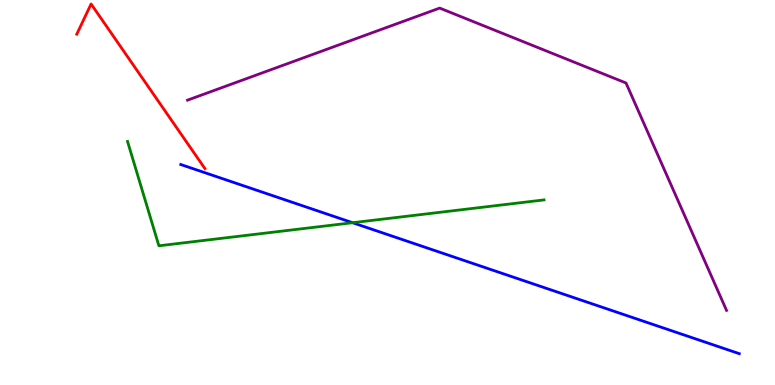[{'lines': ['blue', 'red'], 'intersections': []}, {'lines': ['green', 'red'], 'intersections': []}, {'lines': ['purple', 'red'], 'intersections': []}, {'lines': ['blue', 'green'], 'intersections': [{'x': 4.55, 'y': 4.22}]}, {'lines': ['blue', 'purple'], 'intersections': []}, {'lines': ['green', 'purple'], 'intersections': []}]